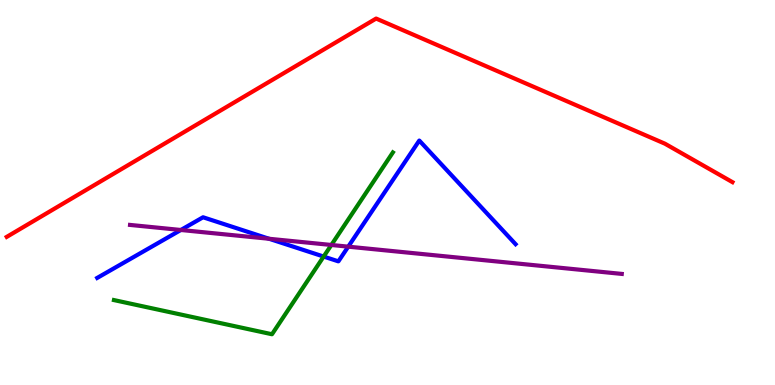[{'lines': ['blue', 'red'], 'intersections': []}, {'lines': ['green', 'red'], 'intersections': []}, {'lines': ['purple', 'red'], 'intersections': []}, {'lines': ['blue', 'green'], 'intersections': [{'x': 4.18, 'y': 3.34}]}, {'lines': ['blue', 'purple'], 'intersections': [{'x': 2.33, 'y': 4.03}, {'x': 3.47, 'y': 3.8}, {'x': 4.49, 'y': 3.59}]}, {'lines': ['green', 'purple'], 'intersections': [{'x': 4.28, 'y': 3.64}]}]